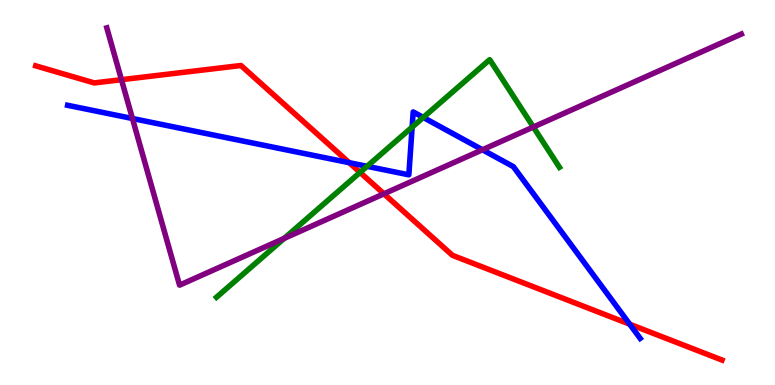[{'lines': ['blue', 'red'], 'intersections': [{'x': 4.51, 'y': 5.77}, {'x': 8.13, 'y': 1.58}]}, {'lines': ['green', 'red'], 'intersections': [{'x': 4.65, 'y': 5.52}]}, {'lines': ['purple', 'red'], 'intersections': [{'x': 1.57, 'y': 7.93}, {'x': 4.95, 'y': 4.97}]}, {'lines': ['blue', 'green'], 'intersections': [{'x': 4.74, 'y': 5.68}, {'x': 5.32, 'y': 6.7}, {'x': 5.46, 'y': 6.95}]}, {'lines': ['blue', 'purple'], 'intersections': [{'x': 1.71, 'y': 6.92}, {'x': 6.23, 'y': 6.11}]}, {'lines': ['green', 'purple'], 'intersections': [{'x': 3.67, 'y': 3.81}, {'x': 6.88, 'y': 6.7}]}]